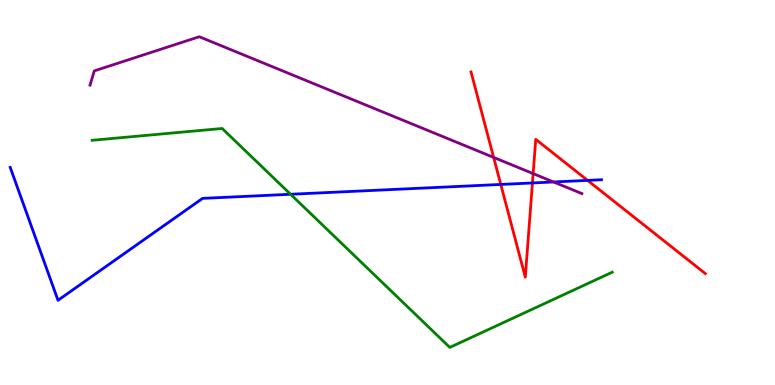[{'lines': ['blue', 'red'], 'intersections': [{'x': 6.46, 'y': 5.21}, {'x': 6.87, 'y': 5.25}, {'x': 7.58, 'y': 5.31}]}, {'lines': ['green', 'red'], 'intersections': []}, {'lines': ['purple', 'red'], 'intersections': [{'x': 6.37, 'y': 5.91}, {'x': 6.88, 'y': 5.49}]}, {'lines': ['blue', 'green'], 'intersections': [{'x': 3.75, 'y': 4.95}]}, {'lines': ['blue', 'purple'], 'intersections': [{'x': 7.14, 'y': 5.27}]}, {'lines': ['green', 'purple'], 'intersections': []}]